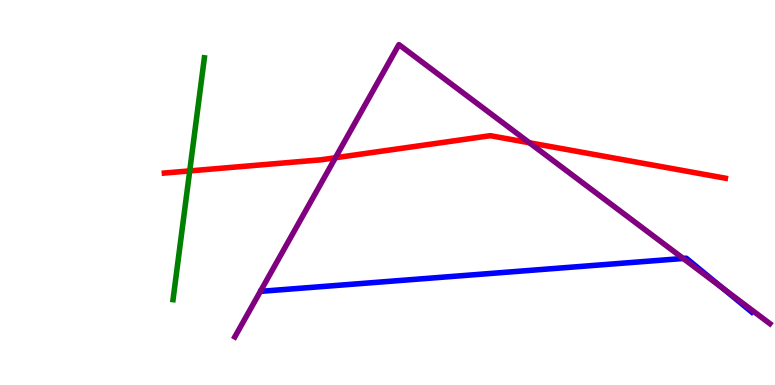[{'lines': ['blue', 'red'], 'intersections': []}, {'lines': ['green', 'red'], 'intersections': [{'x': 2.45, 'y': 5.56}]}, {'lines': ['purple', 'red'], 'intersections': [{'x': 4.33, 'y': 5.9}, {'x': 6.83, 'y': 6.29}]}, {'lines': ['blue', 'green'], 'intersections': []}, {'lines': ['blue', 'purple'], 'intersections': [{'x': 8.82, 'y': 3.29}, {'x': 9.32, 'y': 2.52}]}, {'lines': ['green', 'purple'], 'intersections': []}]